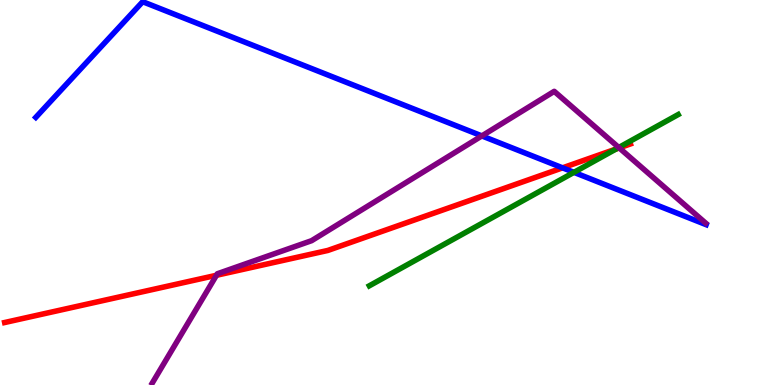[{'lines': ['blue', 'red'], 'intersections': [{'x': 7.26, 'y': 5.64}]}, {'lines': ['green', 'red'], 'intersections': [{'x': 7.95, 'y': 6.13}]}, {'lines': ['purple', 'red'], 'intersections': [{'x': 2.79, 'y': 2.85}, {'x': 7.99, 'y': 6.16}]}, {'lines': ['blue', 'green'], 'intersections': [{'x': 7.41, 'y': 5.52}]}, {'lines': ['blue', 'purple'], 'intersections': [{'x': 6.22, 'y': 6.47}]}, {'lines': ['green', 'purple'], 'intersections': [{'x': 7.98, 'y': 6.17}]}]